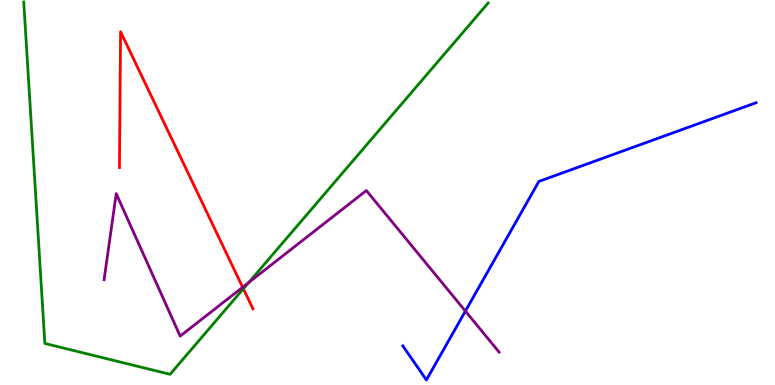[{'lines': ['blue', 'red'], 'intersections': []}, {'lines': ['green', 'red'], 'intersections': [{'x': 3.14, 'y': 2.5}]}, {'lines': ['purple', 'red'], 'intersections': [{'x': 3.13, 'y': 2.54}]}, {'lines': ['blue', 'green'], 'intersections': []}, {'lines': ['blue', 'purple'], 'intersections': [{'x': 6.01, 'y': 1.92}]}, {'lines': ['green', 'purple'], 'intersections': [{'x': 3.21, 'y': 2.66}]}]